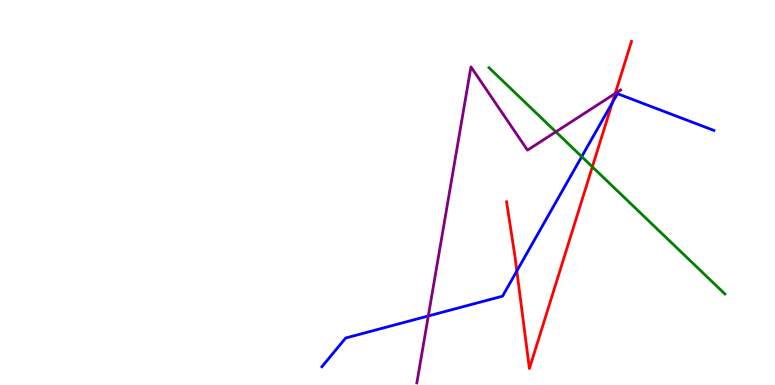[{'lines': ['blue', 'red'], 'intersections': [{'x': 6.67, 'y': 2.96}, {'x': 7.9, 'y': 7.34}]}, {'lines': ['green', 'red'], 'intersections': [{'x': 7.64, 'y': 5.67}]}, {'lines': ['purple', 'red'], 'intersections': [{'x': 7.94, 'y': 7.57}]}, {'lines': ['blue', 'green'], 'intersections': [{'x': 7.51, 'y': 5.93}]}, {'lines': ['blue', 'purple'], 'intersections': [{'x': 5.53, 'y': 1.79}]}, {'lines': ['green', 'purple'], 'intersections': [{'x': 7.17, 'y': 6.58}]}]